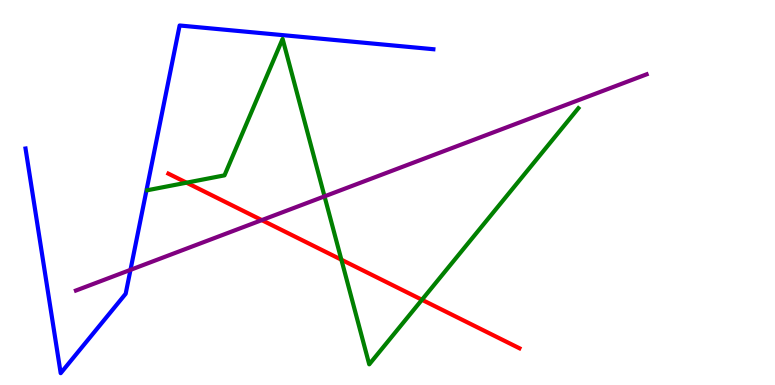[{'lines': ['blue', 'red'], 'intersections': []}, {'lines': ['green', 'red'], 'intersections': [{'x': 2.41, 'y': 5.26}, {'x': 4.4, 'y': 3.25}, {'x': 5.44, 'y': 2.21}]}, {'lines': ['purple', 'red'], 'intersections': [{'x': 3.38, 'y': 4.28}]}, {'lines': ['blue', 'green'], 'intersections': []}, {'lines': ['blue', 'purple'], 'intersections': [{'x': 1.68, 'y': 2.99}]}, {'lines': ['green', 'purple'], 'intersections': [{'x': 4.19, 'y': 4.9}]}]